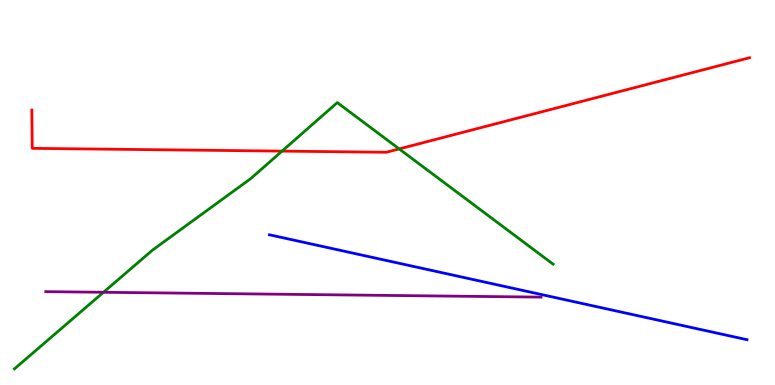[{'lines': ['blue', 'red'], 'intersections': []}, {'lines': ['green', 'red'], 'intersections': [{'x': 3.64, 'y': 6.07}, {'x': 5.15, 'y': 6.13}]}, {'lines': ['purple', 'red'], 'intersections': []}, {'lines': ['blue', 'green'], 'intersections': []}, {'lines': ['blue', 'purple'], 'intersections': []}, {'lines': ['green', 'purple'], 'intersections': [{'x': 1.34, 'y': 2.41}]}]